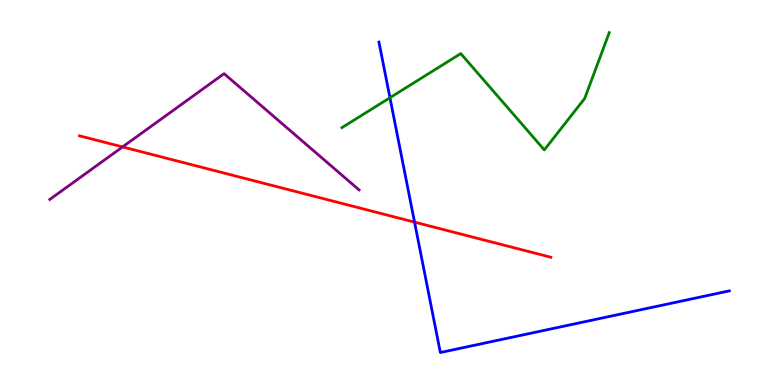[{'lines': ['blue', 'red'], 'intersections': [{'x': 5.35, 'y': 4.23}]}, {'lines': ['green', 'red'], 'intersections': []}, {'lines': ['purple', 'red'], 'intersections': [{'x': 1.58, 'y': 6.18}]}, {'lines': ['blue', 'green'], 'intersections': [{'x': 5.03, 'y': 7.46}]}, {'lines': ['blue', 'purple'], 'intersections': []}, {'lines': ['green', 'purple'], 'intersections': []}]